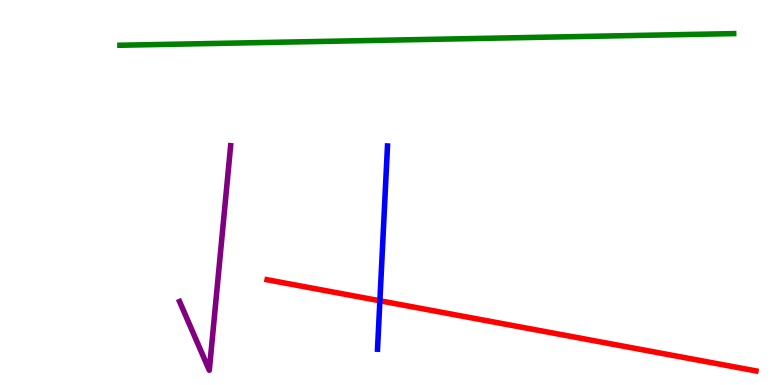[{'lines': ['blue', 'red'], 'intersections': [{'x': 4.9, 'y': 2.19}]}, {'lines': ['green', 'red'], 'intersections': []}, {'lines': ['purple', 'red'], 'intersections': []}, {'lines': ['blue', 'green'], 'intersections': []}, {'lines': ['blue', 'purple'], 'intersections': []}, {'lines': ['green', 'purple'], 'intersections': []}]